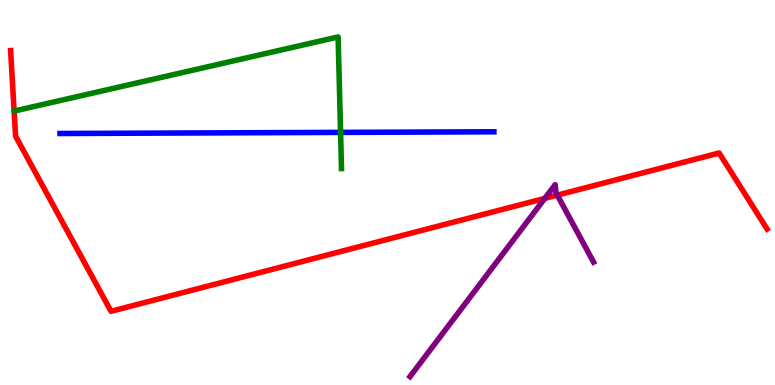[{'lines': ['blue', 'red'], 'intersections': []}, {'lines': ['green', 'red'], 'intersections': []}, {'lines': ['purple', 'red'], 'intersections': [{'x': 7.03, 'y': 4.85}, {'x': 7.19, 'y': 4.93}]}, {'lines': ['blue', 'green'], 'intersections': [{'x': 4.39, 'y': 6.56}]}, {'lines': ['blue', 'purple'], 'intersections': []}, {'lines': ['green', 'purple'], 'intersections': []}]